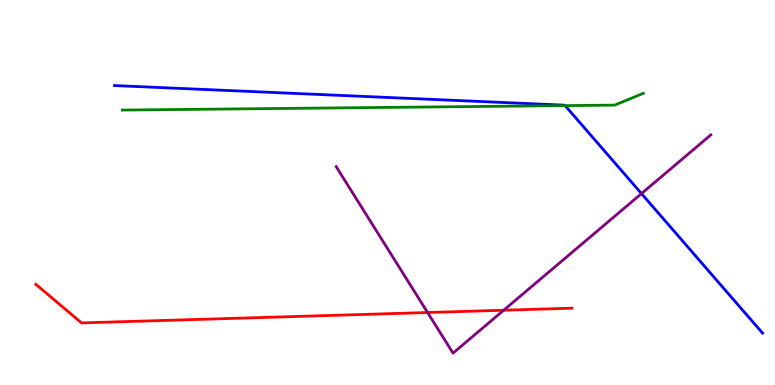[{'lines': ['blue', 'red'], 'intersections': []}, {'lines': ['green', 'red'], 'intersections': []}, {'lines': ['purple', 'red'], 'intersections': [{'x': 5.52, 'y': 1.88}, {'x': 6.5, 'y': 1.94}]}, {'lines': ['blue', 'green'], 'intersections': [{'x': 7.29, 'y': 7.26}]}, {'lines': ['blue', 'purple'], 'intersections': [{'x': 8.28, 'y': 4.97}]}, {'lines': ['green', 'purple'], 'intersections': []}]